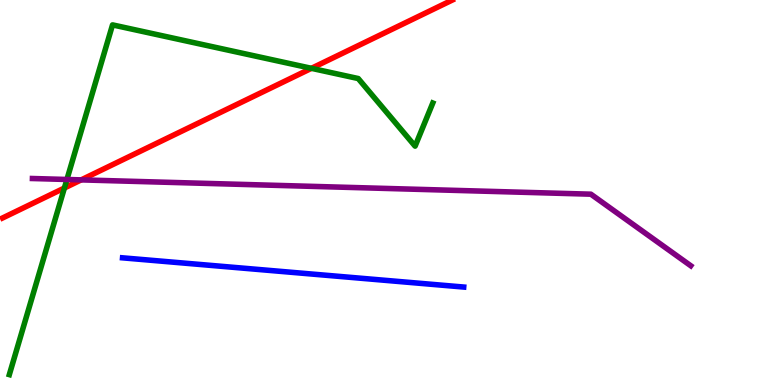[{'lines': ['blue', 'red'], 'intersections': []}, {'lines': ['green', 'red'], 'intersections': [{'x': 0.831, 'y': 5.12}, {'x': 4.02, 'y': 8.23}]}, {'lines': ['purple', 'red'], 'intersections': [{'x': 1.05, 'y': 5.33}]}, {'lines': ['blue', 'green'], 'intersections': []}, {'lines': ['blue', 'purple'], 'intersections': []}, {'lines': ['green', 'purple'], 'intersections': [{'x': 0.863, 'y': 5.34}]}]